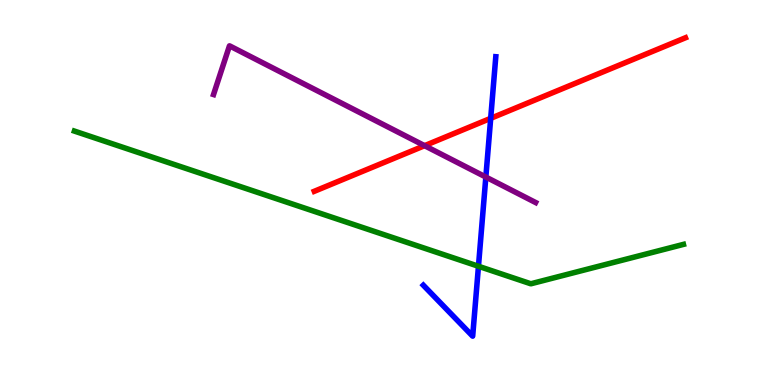[{'lines': ['blue', 'red'], 'intersections': [{'x': 6.33, 'y': 6.93}]}, {'lines': ['green', 'red'], 'intersections': []}, {'lines': ['purple', 'red'], 'intersections': [{'x': 5.48, 'y': 6.22}]}, {'lines': ['blue', 'green'], 'intersections': [{'x': 6.17, 'y': 3.08}]}, {'lines': ['blue', 'purple'], 'intersections': [{'x': 6.27, 'y': 5.4}]}, {'lines': ['green', 'purple'], 'intersections': []}]